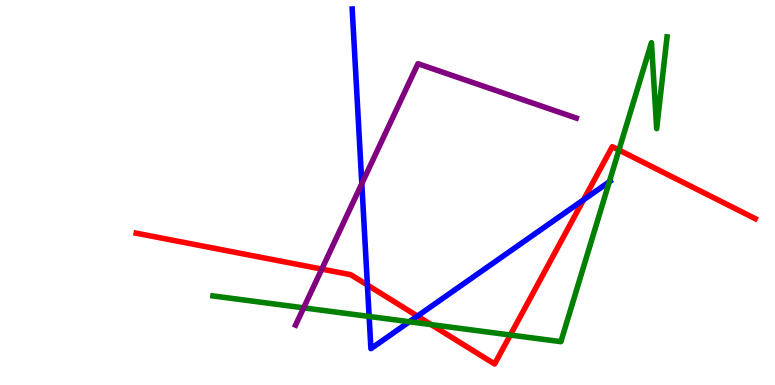[{'lines': ['blue', 'red'], 'intersections': [{'x': 4.74, 'y': 2.6}, {'x': 5.39, 'y': 1.79}, {'x': 7.53, 'y': 4.81}]}, {'lines': ['green', 'red'], 'intersections': [{'x': 5.56, 'y': 1.57}, {'x': 6.58, 'y': 1.3}, {'x': 7.99, 'y': 6.1}]}, {'lines': ['purple', 'red'], 'intersections': [{'x': 4.15, 'y': 3.01}]}, {'lines': ['blue', 'green'], 'intersections': [{'x': 4.76, 'y': 1.78}, {'x': 5.28, 'y': 1.64}, {'x': 7.86, 'y': 5.28}]}, {'lines': ['blue', 'purple'], 'intersections': [{'x': 4.67, 'y': 5.23}]}, {'lines': ['green', 'purple'], 'intersections': [{'x': 3.92, 'y': 2.0}]}]